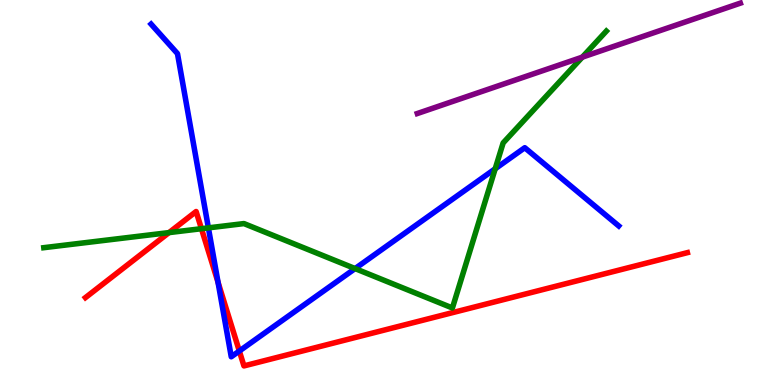[{'lines': ['blue', 'red'], 'intersections': [{'x': 2.81, 'y': 2.67}, {'x': 3.09, 'y': 0.882}]}, {'lines': ['green', 'red'], 'intersections': [{'x': 2.18, 'y': 3.96}, {'x': 2.6, 'y': 4.06}]}, {'lines': ['purple', 'red'], 'intersections': []}, {'lines': ['blue', 'green'], 'intersections': [{'x': 2.69, 'y': 4.08}, {'x': 4.58, 'y': 3.02}, {'x': 6.39, 'y': 5.62}]}, {'lines': ['blue', 'purple'], 'intersections': []}, {'lines': ['green', 'purple'], 'intersections': [{'x': 7.51, 'y': 8.52}]}]